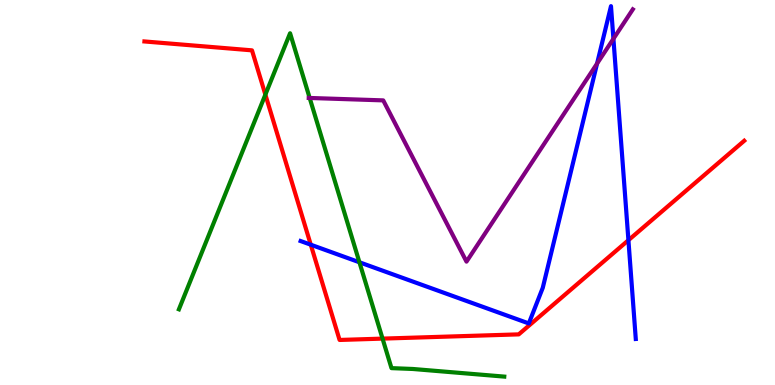[{'lines': ['blue', 'red'], 'intersections': [{'x': 4.01, 'y': 3.64}, {'x': 8.11, 'y': 3.76}]}, {'lines': ['green', 'red'], 'intersections': [{'x': 3.42, 'y': 7.54}, {'x': 4.94, 'y': 1.2}]}, {'lines': ['purple', 'red'], 'intersections': []}, {'lines': ['blue', 'green'], 'intersections': [{'x': 4.64, 'y': 3.19}]}, {'lines': ['blue', 'purple'], 'intersections': [{'x': 7.7, 'y': 8.35}, {'x': 7.92, 'y': 8.99}]}, {'lines': ['green', 'purple'], 'intersections': [{'x': 4.0, 'y': 7.46}]}]